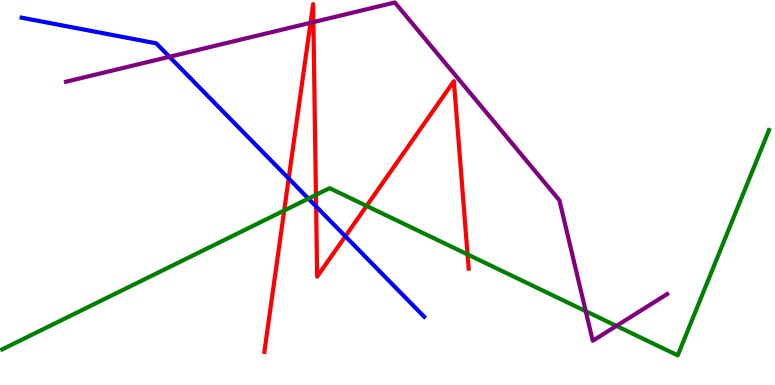[{'lines': ['blue', 'red'], 'intersections': [{'x': 3.73, 'y': 5.36}, {'x': 4.08, 'y': 4.64}, {'x': 4.46, 'y': 3.86}]}, {'lines': ['green', 'red'], 'intersections': [{'x': 3.67, 'y': 4.53}, {'x': 4.08, 'y': 4.94}, {'x': 4.73, 'y': 4.65}, {'x': 6.03, 'y': 3.39}]}, {'lines': ['purple', 'red'], 'intersections': [{'x': 4.01, 'y': 9.41}, {'x': 4.04, 'y': 9.43}]}, {'lines': ['blue', 'green'], 'intersections': [{'x': 3.98, 'y': 4.84}]}, {'lines': ['blue', 'purple'], 'intersections': [{'x': 2.19, 'y': 8.52}]}, {'lines': ['green', 'purple'], 'intersections': [{'x': 7.56, 'y': 1.92}, {'x': 7.95, 'y': 1.53}]}]